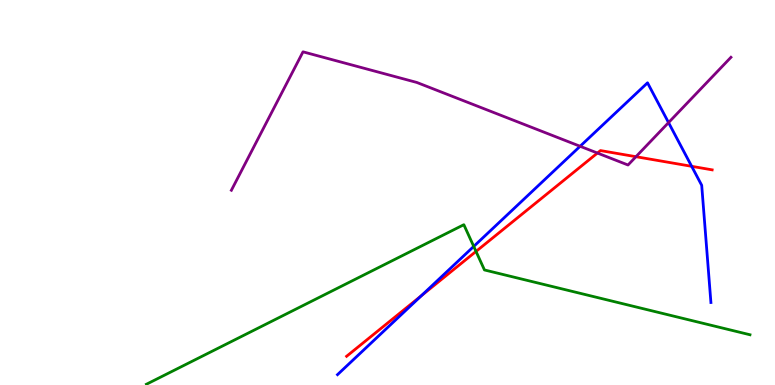[{'lines': ['blue', 'red'], 'intersections': [{'x': 5.44, 'y': 2.32}, {'x': 8.92, 'y': 5.68}]}, {'lines': ['green', 'red'], 'intersections': [{'x': 6.14, 'y': 3.47}]}, {'lines': ['purple', 'red'], 'intersections': [{'x': 7.71, 'y': 6.02}, {'x': 8.21, 'y': 5.93}]}, {'lines': ['blue', 'green'], 'intersections': [{'x': 6.11, 'y': 3.6}]}, {'lines': ['blue', 'purple'], 'intersections': [{'x': 7.49, 'y': 6.2}, {'x': 8.63, 'y': 6.82}]}, {'lines': ['green', 'purple'], 'intersections': []}]